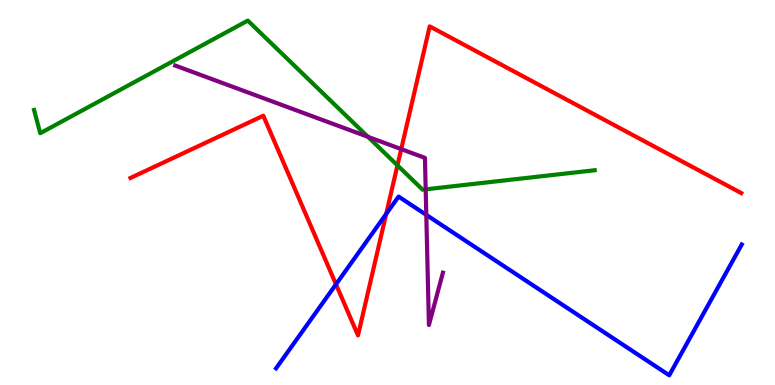[{'lines': ['blue', 'red'], 'intersections': [{'x': 4.34, 'y': 2.61}, {'x': 4.98, 'y': 4.44}]}, {'lines': ['green', 'red'], 'intersections': [{'x': 5.13, 'y': 5.7}]}, {'lines': ['purple', 'red'], 'intersections': [{'x': 5.18, 'y': 6.13}]}, {'lines': ['blue', 'green'], 'intersections': []}, {'lines': ['blue', 'purple'], 'intersections': [{'x': 5.5, 'y': 4.42}]}, {'lines': ['green', 'purple'], 'intersections': [{'x': 4.75, 'y': 6.45}, {'x': 5.49, 'y': 5.08}]}]